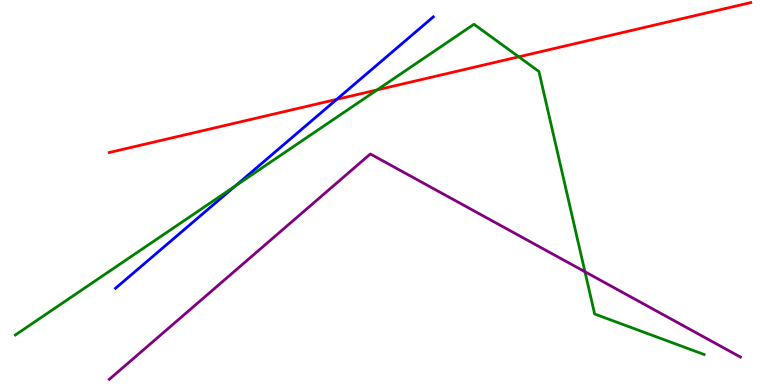[{'lines': ['blue', 'red'], 'intersections': [{'x': 4.35, 'y': 7.42}]}, {'lines': ['green', 'red'], 'intersections': [{'x': 4.87, 'y': 7.66}, {'x': 6.69, 'y': 8.52}]}, {'lines': ['purple', 'red'], 'intersections': []}, {'lines': ['blue', 'green'], 'intersections': [{'x': 3.04, 'y': 5.17}]}, {'lines': ['blue', 'purple'], 'intersections': []}, {'lines': ['green', 'purple'], 'intersections': [{'x': 7.55, 'y': 2.94}]}]